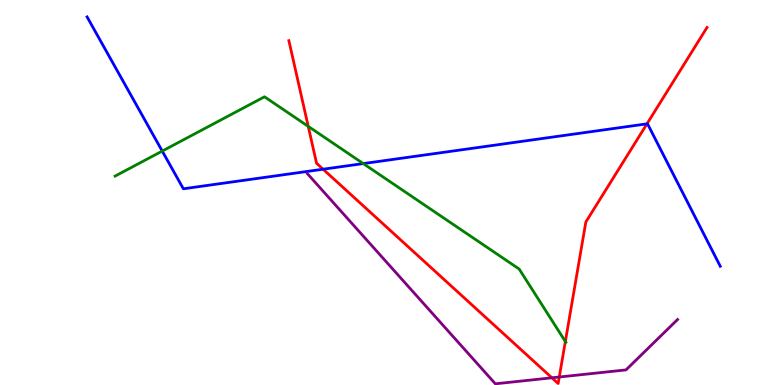[{'lines': ['blue', 'red'], 'intersections': [{'x': 4.17, 'y': 5.6}, {'x': 8.35, 'y': 6.78}]}, {'lines': ['green', 'red'], 'intersections': [{'x': 3.98, 'y': 6.72}, {'x': 7.29, 'y': 1.13}]}, {'lines': ['purple', 'red'], 'intersections': [{'x': 7.12, 'y': 0.187}, {'x': 7.22, 'y': 0.208}]}, {'lines': ['blue', 'green'], 'intersections': [{'x': 2.09, 'y': 6.08}, {'x': 4.69, 'y': 5.75}]}, {'lines': ['blue', 'purple'], 'intersections': []}, {'lines': ['green', 'purple'], 'intersections': []}]